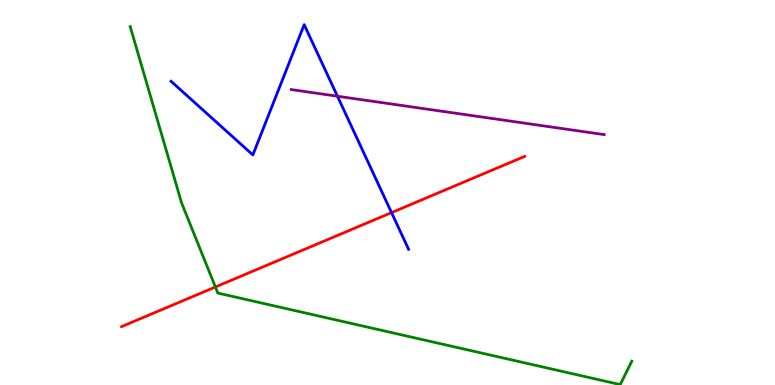[{'lines': ['blue', 'red'], 'intersections': [{'x': 5.05, 'y': 4.48}]}, {'lines': ['green', 'red'], 'intersections': [{'x': 2.78, 'y': 2.55}]}, {'lines': ['purple', 'red'], 'intersections': []}, {'lines': ['blue', 'green'], 'intersections': []}, {'lines': ['blue', 'purple'], 'intersections': [{'x': 4.35, 'y': 7.5}]}, {'lines': ['green', 'purple'], 'intersections': []}]